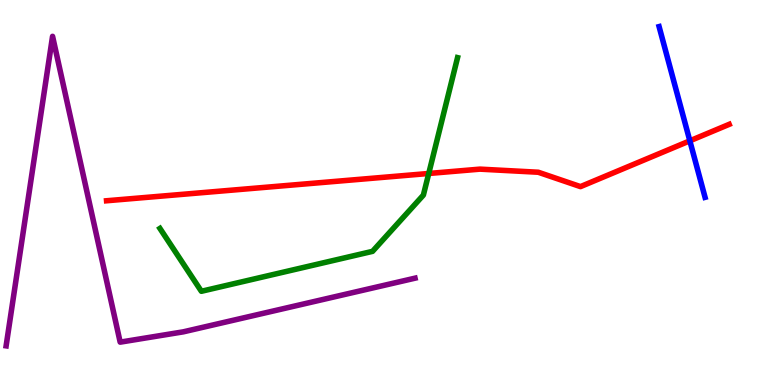[{'lines': ['blue', 'red'], 'intersections': [{'x': 8.9, 'y': 6.34}]}, {'lines': ['green', 'red'], 'intersections': [{'x': 5.53, 'y': 5.49}]}, {'lines': ['purple', 'red'], 'intersections': []}, {'lines': ['blue', 'green'], 'intersections': []}, {'lines': ['blue', 'purple'], 'intersections': []}, {'lines': ['green', 'purple'], 'intersections': []}]